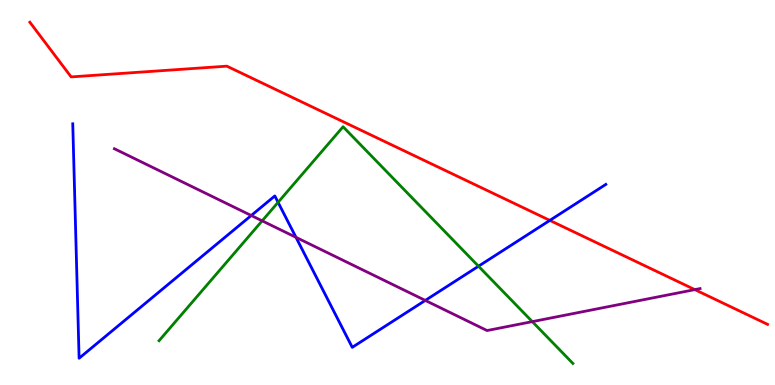[{'lines': ['blue', 'red'], 'intersections': [{'x': 7.09, 'y': 4.28}]}, {'lines': ['green', 'red'], 'intersections': []}, {'lines': ['purple', 'red'], 'intersections': [{'x': 8.97, 'y': 2.48}]}, {'lines': ['blue', 'green'], 'intersections': [{'x': 3.59, 'y': 4.74}, {'x': 6.17, 'y': 3.09}]}, {'lines': ['blue', 'purple'], 'intersections': [{'x': 3.24, 'y': 4.4}, {'x': 3.82, 'y': 3.84}, {'x': 5.49, 'y': 2.2}]}, {'lines': ['green', 'purple'], 'intersections': [{'x': 3.38, 'y': 4.26}, {'x': 6.87, 'y': 1.65}]}]